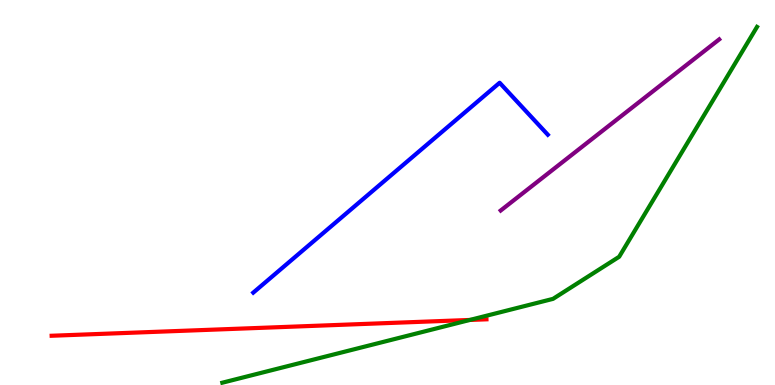[{'lines': ['blue', 'red'], 'intersections': []}, {'lines': ['green', 'red'], 'intersections': [{'x': 6.06, 'y': 1.69}]}, {'lines': ['purple', 'red'], 'intersections': []}, {'lines': ['blue', 'green'], 'intersections': []}, {'lines': ['blue', 'purple'], 'intersections': []}, {'lines': ['green', 'purple'], 'intersections': []}]